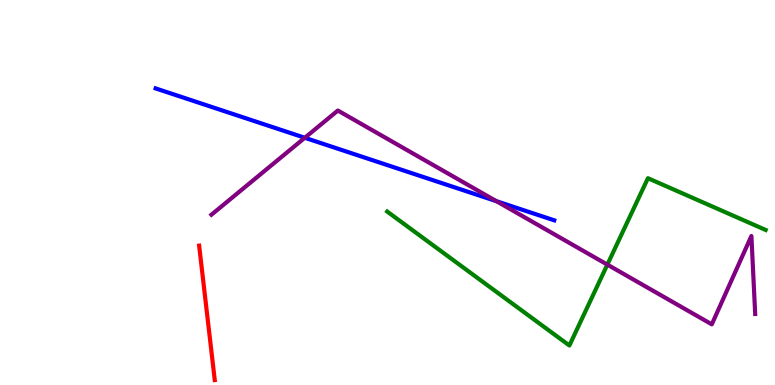[{'lines': ['blue', 'red'], 'intersections': []}, {'lines': ['green', 'red'], 'intersections': []}, {'lines': ['purple', 'red'], 'intersections': []}, {'lines': ['blue', 'green'], 'intersections': []}, {'lines': ['blue', 'purple'], 'intersections': [{'x': 3.93, 'y': 6.42}, {'x': 6.41, 'y': 4.77}]}, {'lines': ['green', 'purple'], 'intersections': [{'x': 7.84, 'y': 3.13}]}]